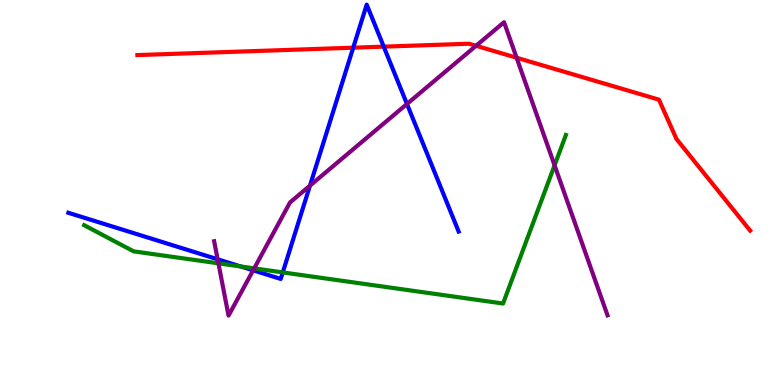[{'lines': ['blue', 'red'], 'intersections': [{'x': 4.56, 'y': 8.76}, {'x': 4.95, 'y': 8.79}]}, {'lines': ['green', 'red'], 'intersections': []}, {'lines': ['purple', 'red'], 'intersections': [{'x': 6.14, 'y': 8.81}, {'x': 6.67, 'y': 8.5}]}, {'lines': ['blue', 'green'], 'intersections': [{'x': 3.11, 'y': 3.08}, {'x': 3.65, 'y': 2.92}]}, {'lines': ['blue', 'purple'], 'intersections': [{'x': 2.81, 'y': 3.27}, {'x': 3.27, 'y': 2.98}, {'x': 4.0, 'y': 5.18}, {'x': 5.25, 'y': 7.3}]}, {'lines': ['green', 'purple'], 'intersections': [{'x': 2.82, 'y': 3.16}, {'x': 3.28, 'y': 3.03}, {'x': 7.16, 'y': 5.71}]}]